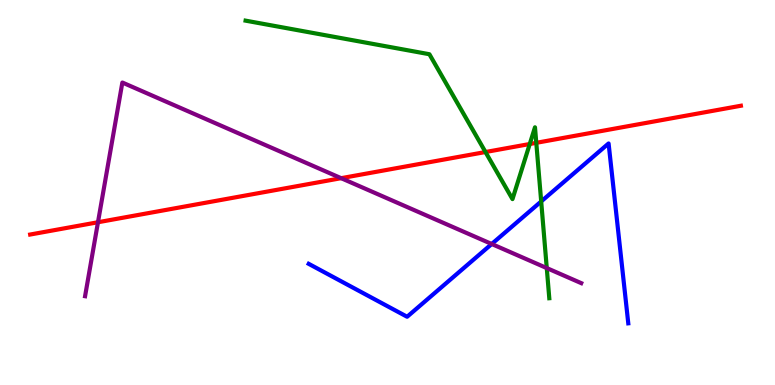[{'lines': ['blue', 'red'], 'intersections': []}, {'lines': ['green', 'red'], 'intersections': [{'x': 6.26, 'y': 6.05}, {'x': 6.84, 'y': 6.26}, {'x': 6.92, 'y': 6.29}]}, {'lines': ['purple', 'red'], 'intersections': [{'x': 1.26, 'y': 4.23}, {'x': 4.4, 'y': 5.37}]}, {'lines': ['blue', 'green'], 'intersections': [{'x': 6.98, 'y': 4.77}]}, {'lines': ['blue', 'purple'], 'intersections': [{'x': 6.34, 'y': 3.66}]}, {'lines': ['green', 'purple'], 'intersections': [{'x': 7.06, 'y': 3.04}]}]